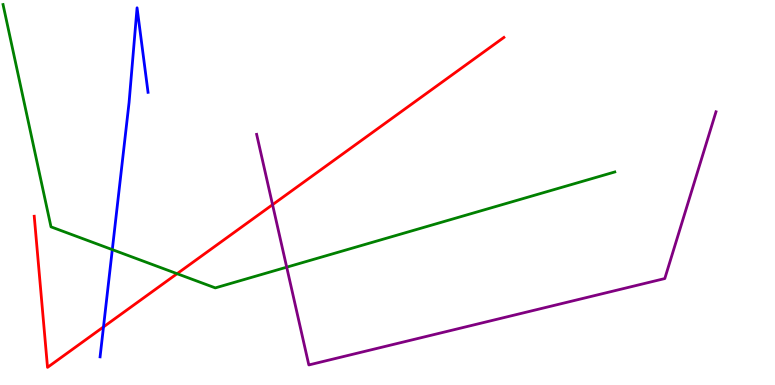[{'lines': ['blue', 'red'], 'intersections': [{'x': 1.34, 'y': 1.51}]}, {'lines': ['green', 'red'], 'intersections': [{'x': 2.29, 'y': 2.89}]}, {'lines': ['purple', 'red'], 'intersections': [{'x': 3.52, 'y': 4.68}]}, {'lines': ['blue', 'green'], 'intersections': [{'x': 1.45, 'y': 3.52}]}, {'lines': ['blue', 'purple'], 'intersections': []}, {'lines': ['green', 'purple'], 'intersections': [{'x': 3.7, 'y': 3.06}]}]